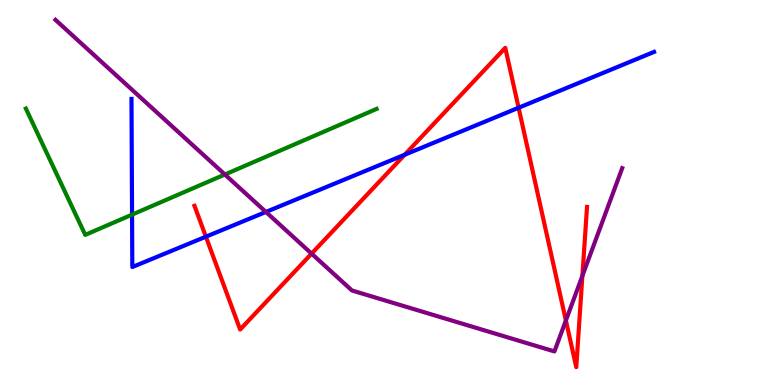[{'lines': ['blue', 'red'], 'intersections': [{'x': 2.66, 'y': 3.85}, {'x': 5.22, 'y': 5.98}, {'x': 6.69, 'y': 7.2}]}, {'lines': ['green', 'red'], 'intersections': []}, {'lines': ['purple', 'red'], 'intersections': [{'x': 4.02, 'y': 3.41}, {'x': 7.3, 'y': 1.68}, {'x': 7.51, 'y': 2.84}]}, {'lines': ['blue', 'green'], 'intersections': [{'x': 1.7, 'y': 4.43}]}, {'lines': ['blue', 'purple'], 'intersections': [{'x': 3.43, 'y': 4.49}]}, {'lines': ['green', 'purple'], 'intersections': [{'x': 2.9, 'y': 5.47}]}]